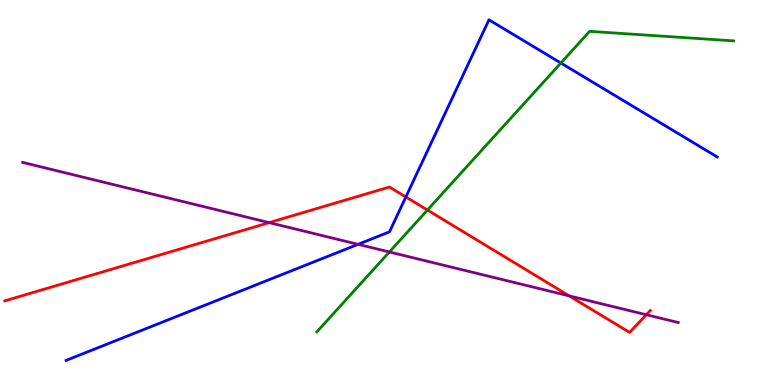[{'lines': ['blue', 'red'], 'intersections': [{'x': 5.24, 'y': 4.88}]}, {'lines': ['green', 'red'], 'intersections': [{'x': 5.52, 'y': 4.54}]}, {'lines': ['purple', 'red'], 'intersections': [{'x': 3.47, 'y': 4.22}, {'x': 7.35, 'y': 2.31}, {'x': 8.34, 'y': 1.83}]}, {'lines': ['blue', 'green'], 'intersections': [{'x': 7.24, 'y': 8.36}]}, {'lines': ['blue', 'purple'], 'intersections': [{'x': 4.62, 'y': 3.65}]}, {'lines': ['green', 'purple'], 'intersections': [{'x': 5.02, 'y': 3.46}]}]